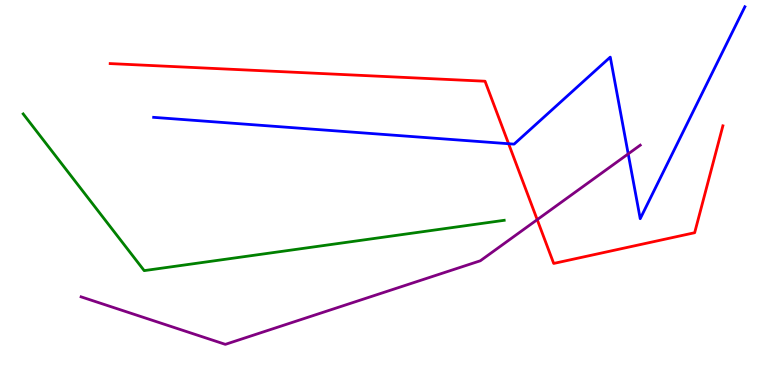[{'lines': ['blue', 'red'], 'intersections': [{'x': 6.56, 'y': 6.27}]}, {'lines': ['green', 'red'], 'intersections': []}, {'lines': ['purple', 'red'], 'intersections': [{'x': 6.93, 'y': 4.29}]}, {'lines': ['blue', 'green'], 'intersections': []}, {'lines': ['blue', 'purple'], 'intersections': [{'x': 8.11, 'y': 6.0}]}, {'lines': ['green', 'purple'], 'intersections': []}]